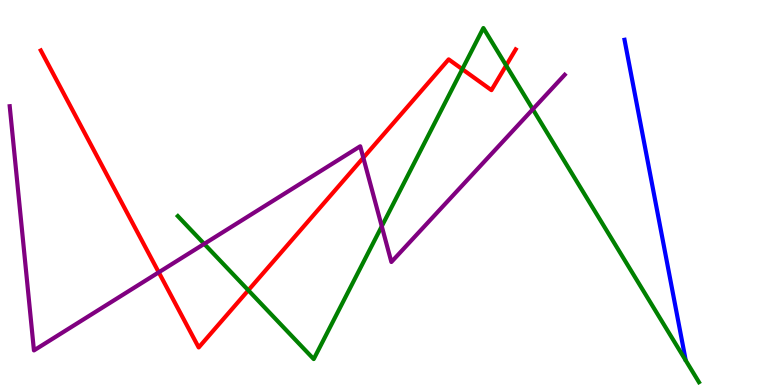[{'lines': ['blue', 'red'], 'intersections': []}, {'lines': ['green', 'red'], 'intersections': [{'x': 3.2, 'y': 2.46}, {'x': 5.97, 'y': 8.2}, {'x': 6.53, 'y': 8.3}]}, {'lines': ['purple', 'red'], 'intersections': [{'x': 2.05, 'y': 2.93}, {'x': 4.69, 'y': 5.9}]}, {'lines': ['blue', 'green'], 'intersections': []}, {'lines': ['blue', 'purple'], 'intersections': []}, {'lines': ['green', 'purple'], 'intersections': [{'x': 2.63, 'y': 3.67}, {'x': 4.93, 'y': 4.12}, {'x': 6.87, 'y': 7.16}]}]